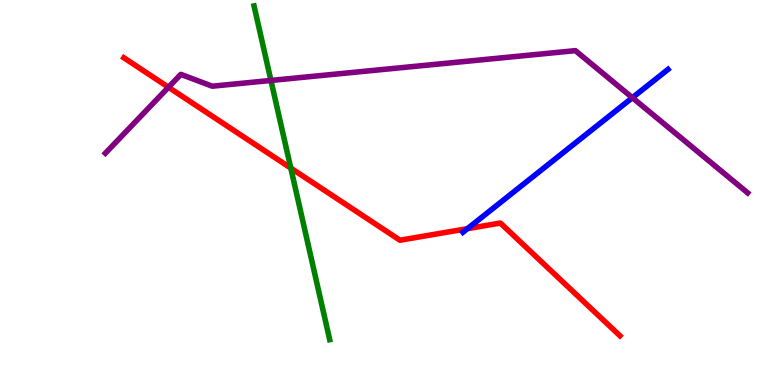[{'lines': ['blue', 'red'], 'intersections': [{'x': 6.03, 'y': 4.06}]}, {'lines': ['green', 'red'], 'intersections': [{'x': 3.75, 'y': 5.63}]}, {'lines': ['purple', 'red'], 'intersections': [{'x': 2.17, 'y': 7.73}]}, {'lines': ['blue', 'green'], 'intersections': []}, {'lines': ['blue', 'purple'], 'intersections': [{'x': 8.16, 'y': 7.46}]}, {'lines': ['green', 'purple'], 'intersections': [{'x': 3.5, 'y': 7.91}]}]